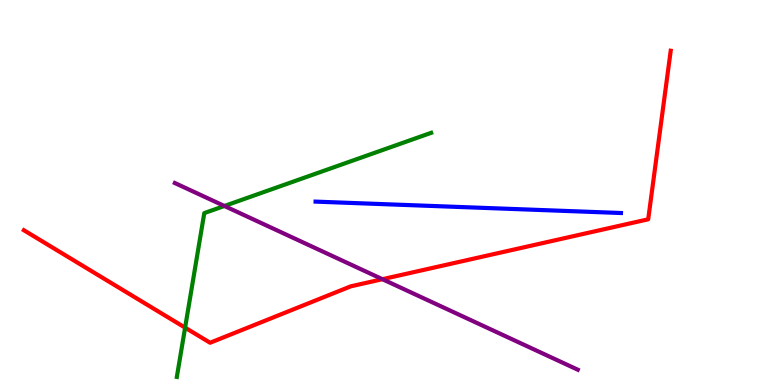[{'lines': ['blue', 'red'], 'intersections': []}, {'lines': ['green', 'red'], 'intersections': [{'x': 2.39, 'y': 1.49}]}, {'lines': ['purple', 'red'], 'intersections': [{'x': 4.93, 'y': 2.75}]}, {'lines': ['blue', 'green'], 'intersections': []}, {'lines': ['blue', 'purple'], 'intersections': []}, {'lines': ['green', 'purple'], 'intersections': [{'x': 2.9, 'y': 4.65}]}]